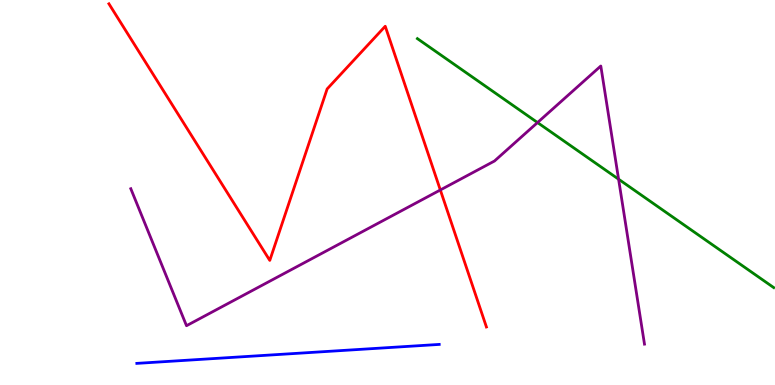[{'lines': ['blue', 'red'], 'intersections': []}, {'lines': ['green', 'red'], 'intersections': []}, {'lines': ['purple', 'red'], 'intersections': [{'x': 5.68, 'y': 5.07}]}, {'lines': ['blue', 'green'], 'intersections': []}, {'lines': ['blue', 'purple'], 'intersections': []}, {'lines': ['green', 'purple'], 'intersections': [{'x': 6.94, 'y': 6.82}, {'x': 7.98, 'y': 5.35}]}]